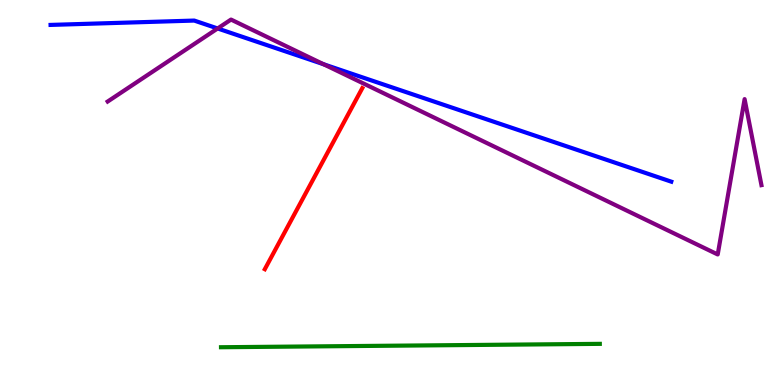[{'lines': ['blue', 'red'], 'intersections': []}, {'lines': ['green', 'red'], 'intersections': []}, {'lines': ['purple', 'red'], 'intersections': []}, {'lines': ['blue', 'green'], 'intersections': []}, {'lines': ['blue', 'purple'], 'intersections': [{'x': 2.81, 'y': 9.26}, {'x': 4.18, 'y': 8.33}]}, {'lines': ['green', 'purple'], 'intersections': []}]